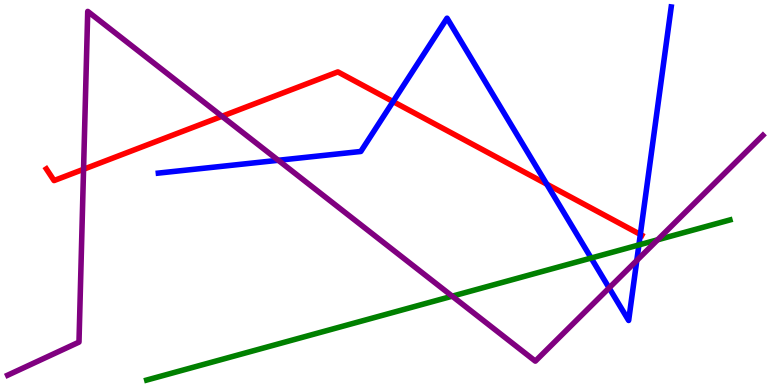[{'lines': ['blue', 'red'], 'intersections': [{'x': 5.07, 'y': 7.36}, {'x': 7.05, 'y': 5.22}, {'x': 8.26, 'y': 3.91}]}, {'lines': ['green', 'red'], 'intersections': []}, {'lines': ['purple', 'red'], 'intersections': [{'x': 1.08, 'y': 5.6}, {'x': 2.86, 'y': 6.98}]}, {'lines': ['blue', 'green'], 'intersections': [{'x': 7.63, 'y': 3.3}, {'x': 8.24, 'y': 3.64}]}, {'lines': ['blue', 'purple'], 'intersections': [{'x': 3.59, 'y': 5.84}, {'x': 7.86, 'y': 2.52}, {'x': 8.22, 'y': 3.23}]}, {'lines': ['green', 'purple'], 'intersections': [{'x': 5.83, 'y': 2.31}, {'x': 8.49, 'y': 3.77}]}]